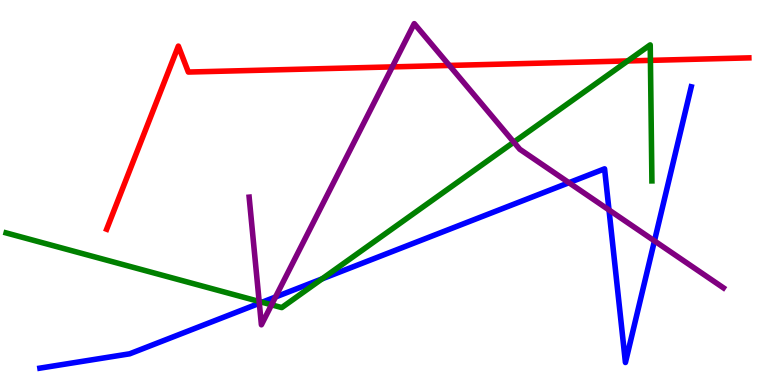[{'lines': ['blue', 'red'], 'intersections': []}, {'lines': ['green', 'red'], 'intersections': [{'x': 8.1, 'y': 8.42}, {'x': 8.39, 'y': 8.43}]}, {'lines': ['purple', 'red'], 'intersections': [{'x': 5.06, 'y': 8.26}, {'x': 5.8, 'y': 8.3}]}, {'lines': ['blue', 'green'], 'intersections': [{'x': 3.38, 'y': 2.15}, {'x': 4.15, 'y': 2.76}]}, {'lines': ['blue', 'purple'], 'intersections': [{'x': 3.35, 'y': 2.12}, {'x': 3.55, 'y': 2.29}, {'x': 7.34, 'y': 5.25}, {'x': 7.86, 'y': 4.55}, {'x': 8.44, 'y': 3.74}]}, {'lines': ['green', 'purple'], 'intersections': [{'x': 3.34, 'y': 2.17}, {'x': 3.5, 'y': 2.08}, {'x': 6.63, 'y': 6.31}]}]